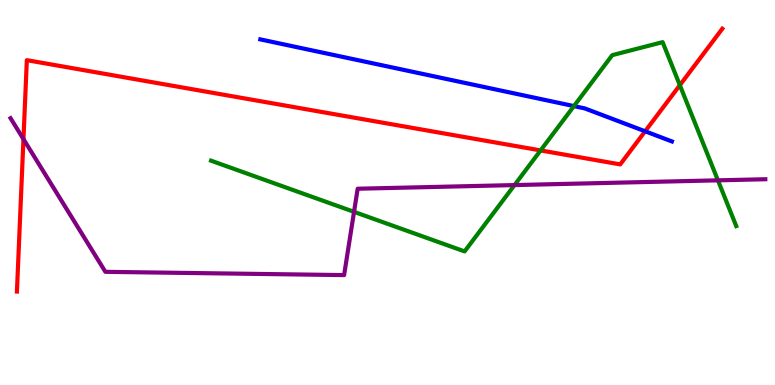[{'lines': ['blue', 'red'], 'intersections': [{'x': 8.32, 'y': 6.59}]}, {'lines': ['green', 'red'], 'intersections': [{'x': 6.98, 'y': 6.09}, {'x': 8.77, 'y': 7.79}]}, {'lines': ['purple', 'red'], 'intersections': [{'x': 0.303, 'y': 6.39}]}, {'lines': ['blue', 'green'], 'intersections': [{'x': 7.41, 'y': 7.24}]}, {'lines': ['blue', 'purple'], 'intersections': []}, {'lines': ['green', 'purple'], 'intersections': [{'x': 4.57, 'y': 4.5}, {'x': 6.64, 'y': 5.19}, {'x': 9.26, 'y': 5.32}]}]